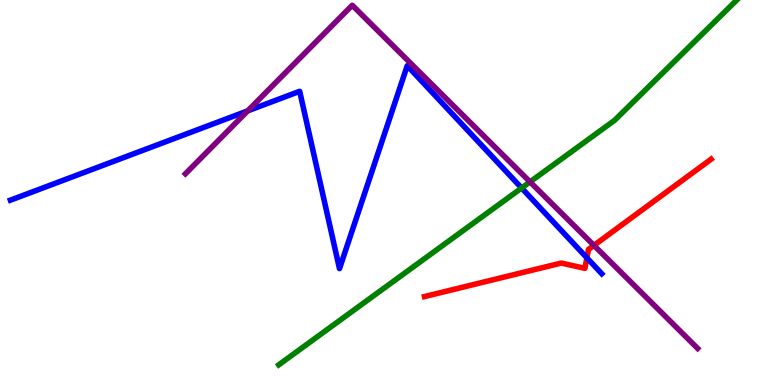[{'lines': ['blue', 'red'], 'intersections': [{'x': 7.57, 'y': 3.3}]}, {'lines': ['green', 'red'], 'intersections': []}, {'lines': ['purple', 'red'], 'intersections': [{'x': 7.66, 'y': 3.63}]}, {'lines': ['blue', 'green'], 'intersections': [{'x': 6.73, 'y': 5.12}]}, {'lines': ['blue', 'purple'], 'intersections': [{'x': 3.2, 'y': 7.12}]}, {'lines': ['green', 'purple'], 'intersections': [{'x': 6.84, 'y': 5.28}]}]